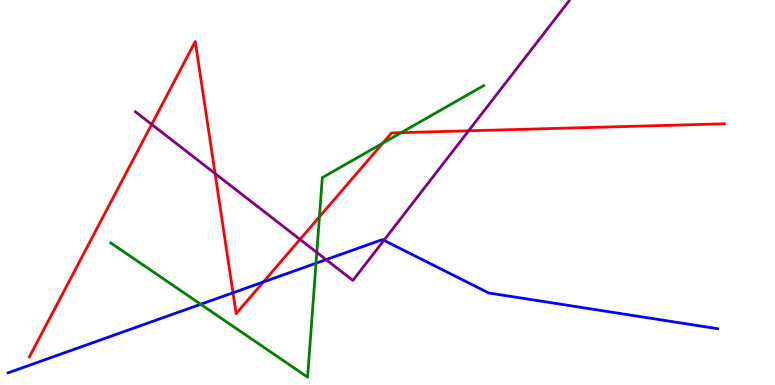[{'lines': ['blue', 'red'], 'intersections': [{'x': 3.01, 'y': 2.4}, {'x': 3.4, 'y': 2.68}]}, {'lines': ['green', 'red'], 'intersections': [{'x': 4.12, 'y': 4.37}, {'x': 4.94, 'y': 6.28}, {'x': 5.18, 'y': 6.55}]}, {'lines': ['purple', 'red'], 'intersections': [{'x': 1.96, 'y': 6.77}, {'x': 2.78, 'y': 5.49}, {'x': 3.87, 'y': 3.78}, {'x': 6.05, 'y': 6.6}]}, {'lines': ['blue', 'green'], 'intersections': [{'x': 2.59, 'y': 2.1}, {'x': 4.08, 'y': 3.16}]}, {'lines': ['blue', 'purple'], 'intersections': [{'x': 4.21, 'y': 3.26}, {'x': 4.95, 'y': 3.76}]}, {'lines': ['green', 'purple'], 'intersections': [{'x': 4.09, 'y': 3.44}]}]